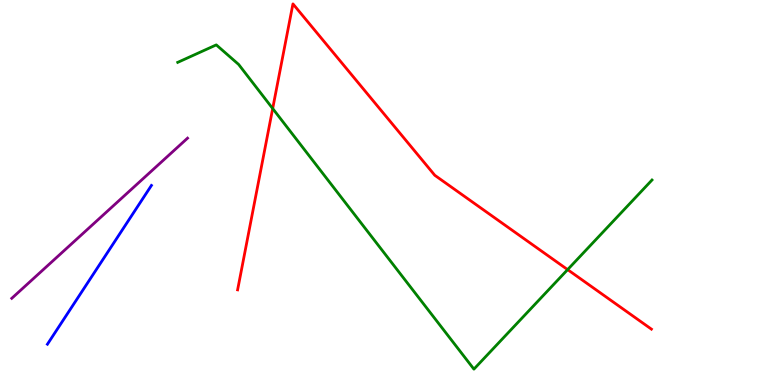[{'lines': ['blue', 'red'], 'intersections': []}, {'lines': ['green', 'red'], 'intersections': [{'x': 3.52, 'y': 7.18}, {'x': 7.32, 'y': 3.0}]}, {'lines': ['purple', 'red'], 'intersections': []}, {'lines': ['blue', 'green'], 'intersections': []}, {'lines': ['blue', 'purple'], 'intersections': []}, {'lines': ['green', 'purple'], 'intersections': []}]